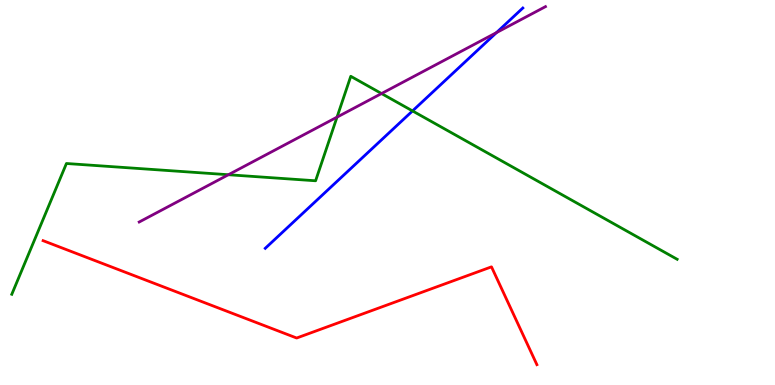[{'lines': ['blue', 'red'], 'intersections': []}, {'lines': ['green', 'red'], 'intersections': []}, {'lines': ['purple', 'red'], 'intersections': []}, {'lines': ['blue', 'green'], 'intersections': [{'x': 5.32, 'y': 7.12}]}, {'lines': ['blue', 'purple'], 'intersections': [{'x': 6.41, 'y': 9.15}]}, {'lines': ['green', 'purple'], 'intersections': [{'x': 2.95, 'y': 5.46}, {'x': 4.35, 'y': 6.96}, {'x': 4.92, 'y': 7.57}]}]